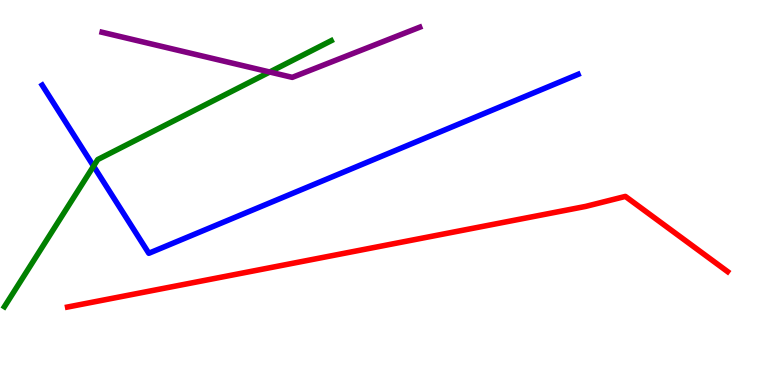[{'lines': ['blue', 'red'], 'intersections': []}, {'lines': ['green', 'red'], 'intersections': []}, {'lines': ['purple', 'red'], 'intersections': []}, {'lines': ['blue', 'green'], 'intersections': [{'x': 1.21, 'y': 5.68}]}, {'lines': ['blue', 'purple'], 'intersections': []}, {'lines': ['green', 'purple'], 'intersections': [{'x': 3.48, 'y': 8.13}]}]